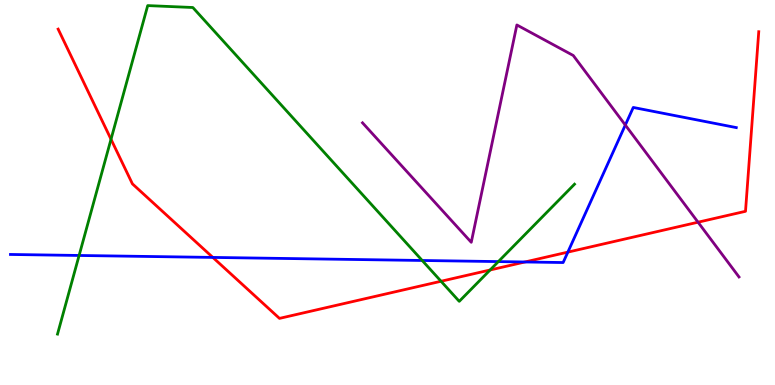[{'lines': ['blue', 'red'], 'intersections': [{'x': 2.75, 'y': 3.31}, {'x': 6.77, 'y': 3.2}, {'x': 7.33, 'y': 3.45}]}, {'lines': ['green', 'red'], 'intersections': [{'x': 1.43, 'y': 6.38}, {'x': 5.69, 'y': 2.69}, {'x': 6.32, 'y': 2.99}]}, {'lines': ['purple', 'red'], 'intersections': [{'x': 9.01, 'y': 4.23}]}, {'lines': ['blue', 'green'], 'intersections': [{'x': 1.02, 'y': 3.36}, {'x': 5.45, 'y': 3.23}, {'x': 6.43, 'y': 3.21}]}, {'lines': ['blue', 'purple'], 'intersections': [{'x': 8.07, 'y': 6.75}]}, {'lines': ['green', 'purple'], 'intersections': []}]